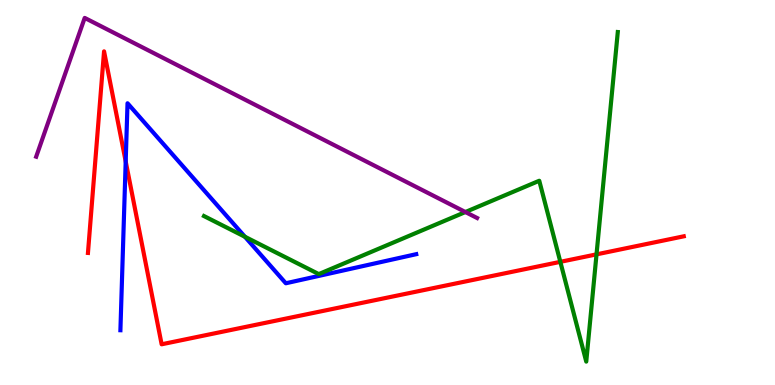[{'lines': ['blue', 'red'], 'intersections': [{'x': 1.62, 'y': 5.81}]}, {'lines': ['green', 'red'], 'intersections': [{'x': 7.23, 'y': 3.2}, {'x': 7.7, 'y': 3.39}]}, {'lines': ['purple', 'red'], 'intersections': []}, {'lines': ['blue', 'green'], 'intersections': [{'x': 3.16, 'y': 3.85}]}, {'lines': ['blue', 'purple'], 'intersections': []}, {'lines': ['green', 'purple'], 'intersections': [{'x': 6.0, 'y': 4.49}]}]